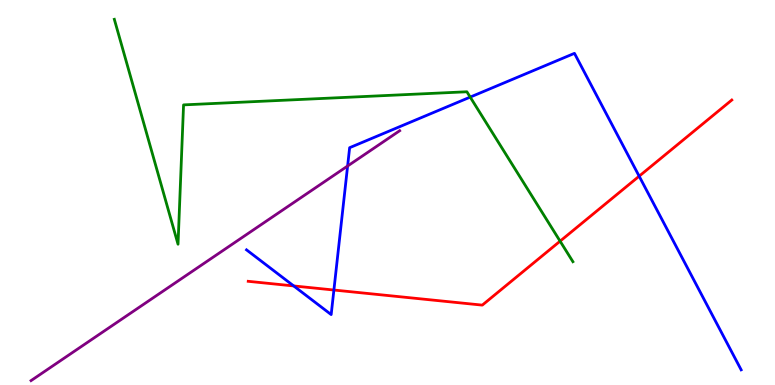[{'lines': ['blue', 'red'], 'intersections': [{'x': 3.79, 'y': 2.57}, {'x': 4.31, 'y': 2.47}, {'x': 8.25, 'y': 5.42}]}, {'lines': ['green', 'red'], 'intersections': [{'x': 7.23, 'y': 3.74}]}, {'lines': ['purple', 'red'], 'intersections': []}, {'lines': ['blue', 'green'], 'intersections': [{'x': 6.07, 'y': 7.48}]}, {'lines': ['blue', 'purple'], 'intersections': [{'x': 4.49, 'y': 5.69}]}, {'lines': ['green', 'purple'], 'intersections': []}]